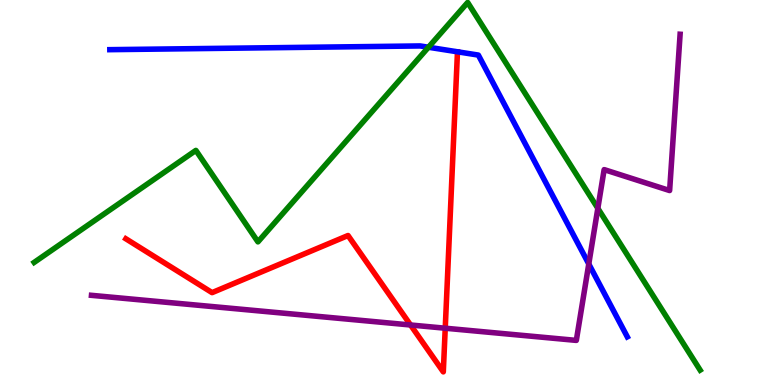[{'lines': ['blue', 'red'], 'intersections': []}, {'lines': ['green', 'red'], 'intersections': []}, {'lines': ['purple', 'red'], 'intersections': [{'x': 5.3, 'y': 1.56}, {'x': 5.74, 'y': 1.47}]}, {'lines': ['blue', 'green'], 'intersections': [{'x': 5.53, 'y': 8.77}]}, {'lines': ['blue', 'purple'], 'intersections': [{'x': 7.6, 'y': 3.14}]}, {'lines': ['green', 'purple'], 'intersections': [{'x': 7.71, 'y': 4.59}]}]